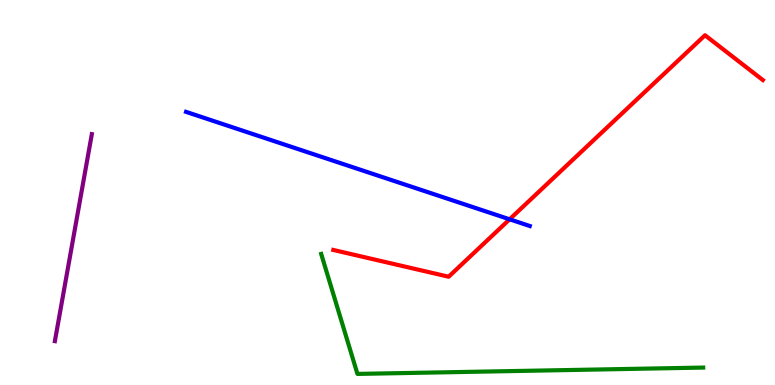[{'lines': ['blue', 'red'], 'intersections': [{'x': 6.58, 'y': 4.3}]}, {'lines': ['green', 'red'], 'intersections': []}, {'lines': ['purple', 'red'], 'intersections': []}, {'lines': ['blue', 'green'], 'intersections': []}, {'lines': ['blue', 'purple'], 'intersections': []}, {'lines': ['green', 'purple'], 'intersections': []}]